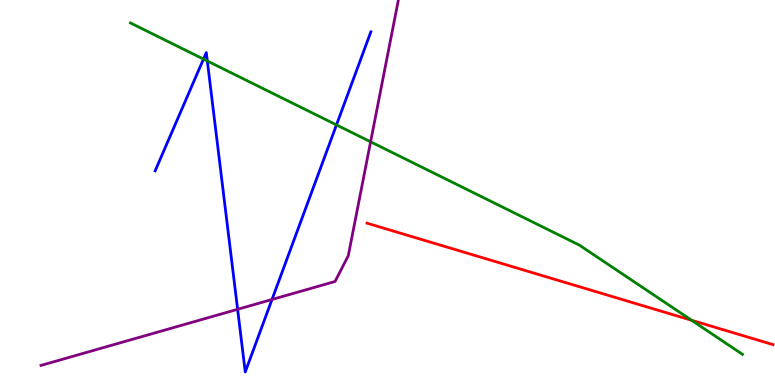[{'lines': ['blue', 'red'], 'intersections': []}, {'lines': ['green', 'red'], 'intersections': [{'x': 8.92, 'y': 1.68}]}, {'lines': ['purple', 'red'], 'intersections': []}, {'lines': ['blue', 'green'], 'intersections': [{'x': 2.63, 'y': 8.47}, {'x': 2.68, 'y': 8.42}, {'x': 4.34, 'y': 6.76}]}, {'lines': ['blue', 'purple'], 'intersections': [{'x': 3.07, 'y': 1.97}, {'x': 3.51, 'y': 2.22}]}, {'lines': ['green', 'purple'], 'intersections': [{'x': 4.78, 'y': 6.32}]}]